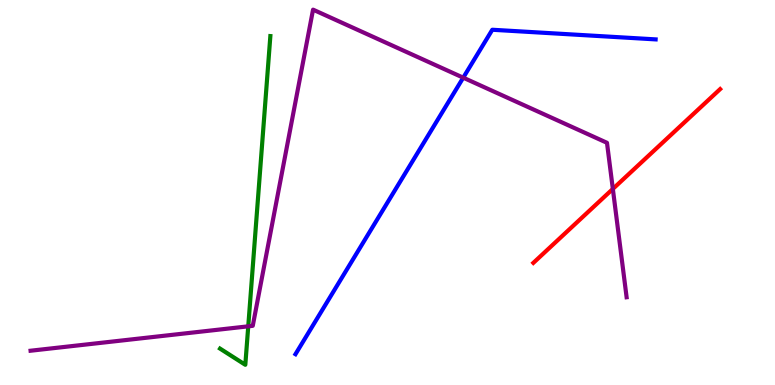[{'lines': ['blue', 'red'], 'intersections': []}, {'lines': ['green', 'red'], 'intersections': []}, {'lines': ['purple', 'red'], 'intersections': [{'x': 7.91, 'y': 5.09}]}, {'lines': ['blue', 'green'], 'intersections': []}, {'lines': ['blue', 'purple'], 'intersections': [{'x': 5.98, 'y': 7.98}]}, {'lines': ['green', 'purple'], 'intersections': [{'x': 3.2, 'y': 1.52}]}]